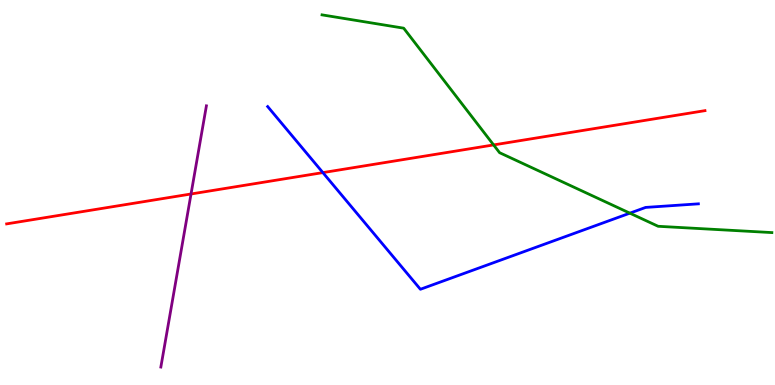[{'lines': ['blue', 'red'], 'intersections': [{'x': 4.17, 'y': 5.52}]}, {'lines': ['green', 'red'], 'intersections': [{'x': 6.37, 'y': 6.24}]}, {'lines': ['purple', 'red'], 'intersections': [{'x': 2.46, 'y': 4.96}]}, {'lines': ['blue', 'green'], 'intersections': [{'x': 8.13, 'y': 4.46}]}, {'lines': ['blue', 'purple'], 'intersections': []}, {'lines': ['green', 'purple'], 'intersections': []}]